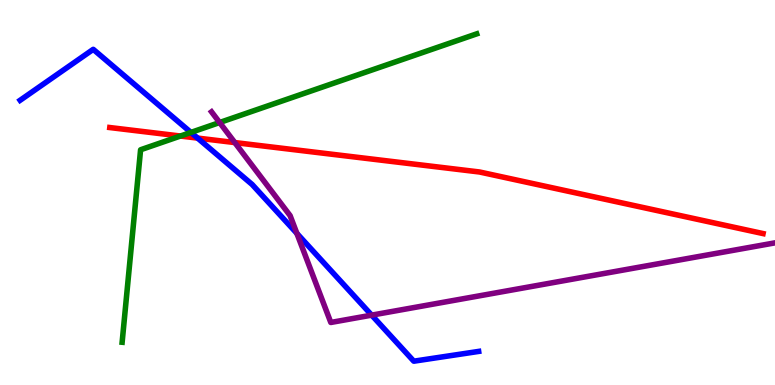[{'lines': ['blue', 'red'], 'intersections': [{'x': 2.55, 'y': 6.41}]}, {'lines': ['green', 'red'], 'intersections': [{'x': 2.33, 'y': 6.47}]}, {'lines': ['purple', 'red'], 'intersections': [{'x': 3.03, 'y': 6.3}]}, {'lines': ['blue', 'green'], 'intersections': [{'x': 2.46, 'y': 6.56}]}, {'lines': ['blue', 'purple'], 'intersections': [{'x': 3.83, 'y': 3.94}, {'x': 4.8, 'y': 1.81}]}, {'lines': ['green', 'purple'], 'intersections': [{'x': 2.83, 'y': 6.82}]}]